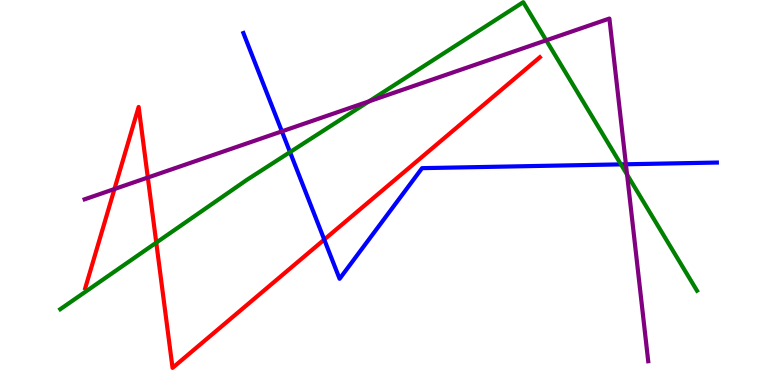[{'lines': ['blue', 'red'], 'intersections': [{'x': 4.18, 'y': 3.78}]}, {'lines': ['green', 'red'], 'intersections': [{'x': 2.02, 'y': 3.7}]}, {'lines': ['purple', 'red'], 'intersections': [{'x': 1.48, 'y': 5.09}, {'x': 1.91, 'y': 5.39}]}, {'lines': ['blue', 'green'], 'intersections': [{'x': 3.74, 'y': 6.05}, {'x': 8.01, 'y': 5.73}]}, {'lines': ['blue', 'purple'], 'intersections': [{'x': 3.64, 'y': 6.59}, {'x': 8.08, 'y': 5.73}]}, {'lines': ['green', 'purple'], 'intersections': [{'x': 4.76, 'y': 7.37}, {'x': 7.05, 'y': 8.95}, {'x': 8.09, 'y': 5.47}]}]